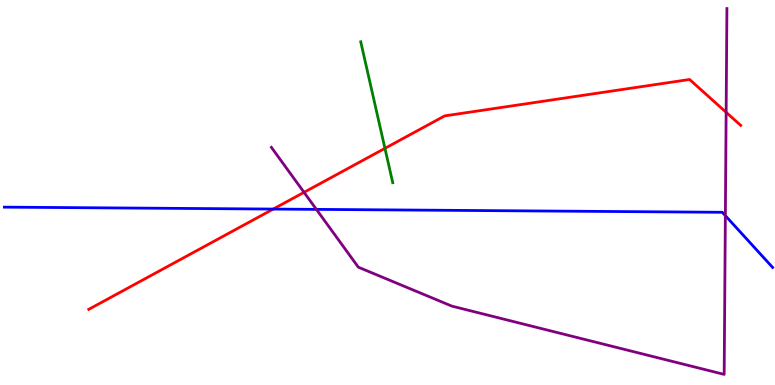[{'lines': ['blue', 'red'], 'intersections': [{'x': 3.53, 'y': 4.57}]}, {'lines': ['green', 'red'], 'intersections': [{'x': 4.97, 'y': 6.15}]}, {'lines': ['purple', 'red'], 'intersections': [{'x': 3.92, 'y': 5.0}, {'x': 9.37, 'y': 7.08}]}, {'lines': ['blue', 'green'], 'intersections': []}, {'lines': ['blue', 'purple'], 'intersections': [{'x': 4.08, 'y': 4.56}, {'x': 9.36, 'y': 4.4}]}, {'lines': ['green', 'purple'], 'intersections': []}]